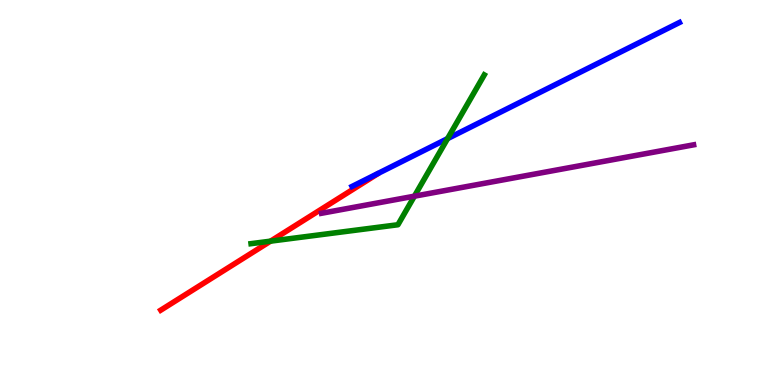[{'lines': ['blue', 'red'], 'intersections': []}, {'lines': ['green', 'red'], 'intersections': [{'x': 3.49, 'y': 3.74}]}, {'lines': ['purple', 'red'], 'intersections': []}, {'lines': ['blue', 'green'], 'intersections': [{'x': 5.78, 'y': 6.4}]}, {'lines': ['blue', 'purple'], 'intersections': []}, {'lines': ['green', 'purple'], 'intersections': [{'x': 5.35, 'y': 4.9}]}]